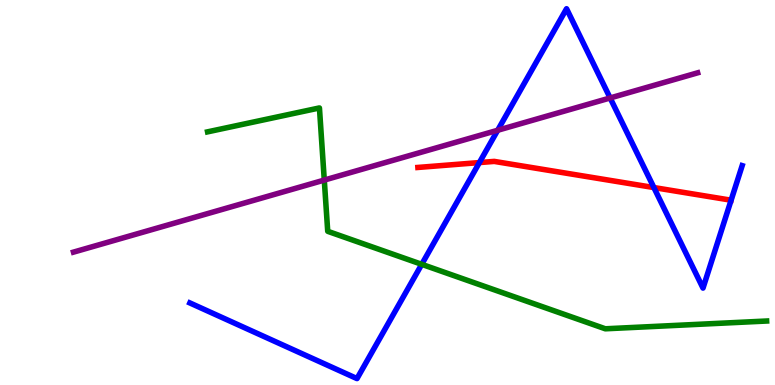[{'lines': ['blue', 'red'], 'intersections': [{'x': 6.19, 'y': 5.78}, {'x': 8.44, 'y': 5.13}]}, {'lines': ['green', 'red'], 'intersections': []}, {'lines': ['purple', 'red'], 'intersections': []}, {'lines': ['blue', 'green'], 'intersections': [{'x': 5.44, 'y': 3.13}]}, {'lines': ['blue', 'purple'], 'intersections': [{'x': 6.42, 'y': 6.62}, {'x': 7.87, 'y': 7.46}]}, {'lines': ['green', 'purple'], 'intersections': [{'x': 4.18, 'y': 5.32}]}]